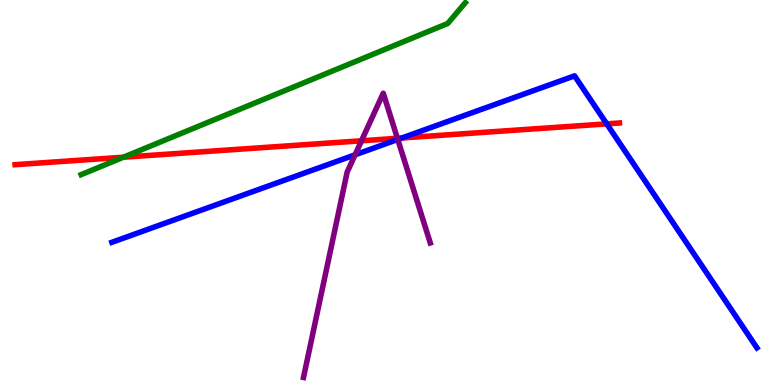[{'lines': ['blue', 'red'], 'intersections': [{'x': 5.18, 'y': 6.42}, {'x': 7.83, 'y': 6.78}]}, {'lines': ['green', 'red'], 'intersections': [{'x': 1.59, 'y': 5.92}]}, {'lines': ['purple', 'red'], 'intersections': [{'x': 4.66, 'y': 6.34}, {'x': 5.13, 'y': 6.41}]}, {'lines': ['blue', 'green'], 'intersections': []}, {'lines': ['blue', 'purple'], 'intersections': [{'x': 4.58, 'y': 5.98}, {'x': 5.13, 'y': 6.38}]}, {'lines': ['green', 'purple'], 'intersections': []}]